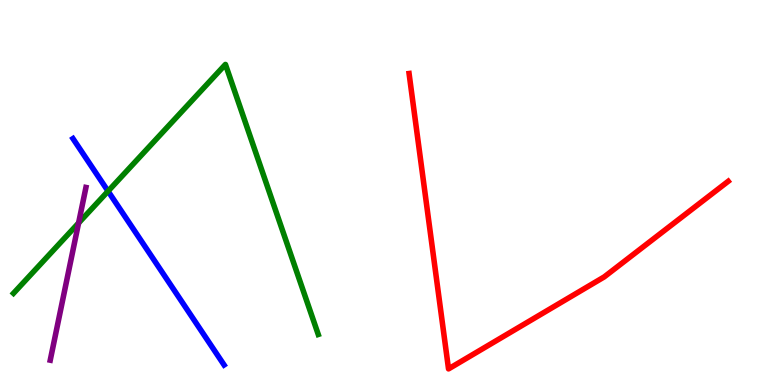[{'lines': ['blue', 'red'], 'intersections': []}, {'lines': ['green', 'red'], 'intersections': []}, {'lines': ['purple', 'red'], 'intersections': []}, {'lines': ['blue', 'green'], 'intersections': [{'x': 1.39, 'y': 5.03}]}, {'lines': ['blue', 'purple'], 'intersections': []}, {'lines': ['green', 'purple'], 'intersections': [{'x': 1.01, 'y': 4.21}]}]